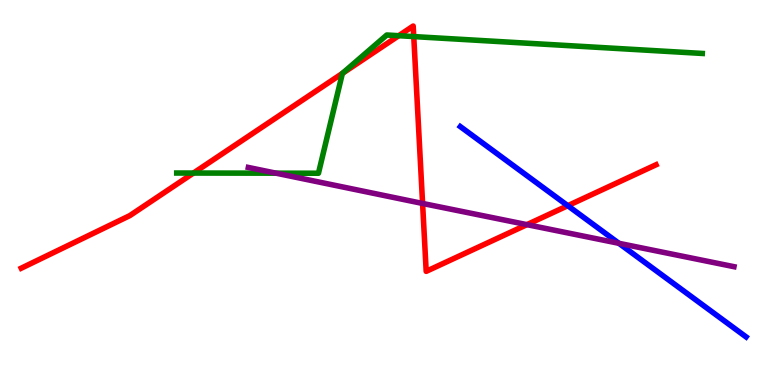[{'lines': ['blue', 'red'], 'intersections': [{'x': 7.33, 'y': 4.66}]}, {'lines': ['green', 'red'], 'intersections': [{'x': 2.5, 'y': 5.51}, {'x': 4.42, 'y': 8.09}, {'x': 5.15, 'y': 9.07}, {'x': 5.34, 'y': 9.05}]}, {'lines': ['purple', 'red'], 'intersections': [{'x': 5.45, 'y': 4.72}, {'x': 6.8, 'y': 4.17}]}, {'lines': ['blue', 'green'], 'intersections': []}, {'lines': ['blue', 'purple'], 'intersections': [{'x': 7.99, 'y': 3.68}]}, {'lines': ['green', 'purple'], 'intersections': [{'x': 3.56, 'y': 5.5}]}]